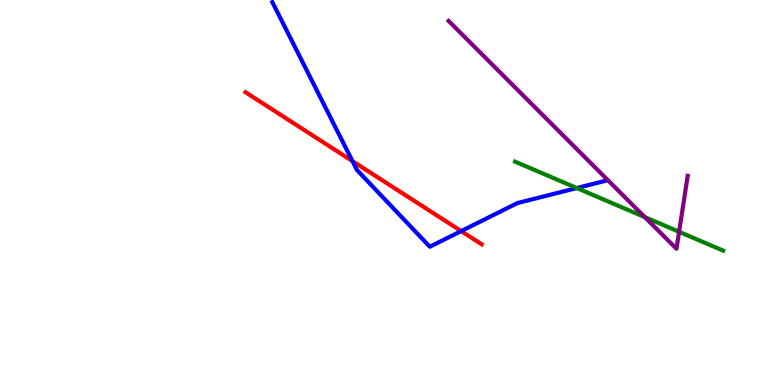[{'lines': ['blue', 'red'], 'intersections': [{'x': 4.55, 'y': 5.82}, {'x': 5.95, 'y': 4.0}]}, {'lines': ['green', 'red'], 'intersections': []}, {'lines': ['purple', 'red'], 'intersections': []}, {'lines': ['blue', 'green'], 'intersections': [{'x': 7.44, 'y': 5.12}]}, {'lines': ['blue', 'purple'], 'intersections': []}, {'lines': ['green', 'purple'], 'intersections': [{'x': 8.32, 'y': 4.36}, {'x': 8.76, 'y': 3.98}]}]